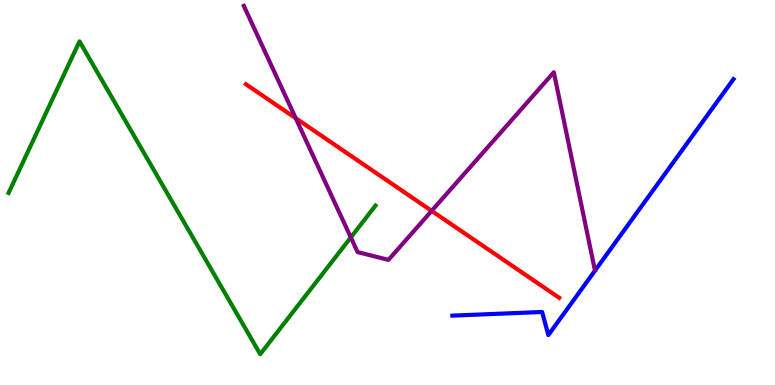[{'lines': ['blue', 'red'], 'intersections': []}, {'lines': ['green', 'red'], 'intersections': []}, {'lines': ['purple', 'red'], 'intersections': [{'x': 3.82, 'y': 6.93}, {'x': 5.57, 'y': 4.52}]}, {'lines': ['blue', 'green'], 'intersections': []}, {'lines': ['blue', 'purple'], 'intersections': []}, {'lines': ['green', 'purple'], 'intersections': [{'x': 4.53, 'y': 3.83}]}]